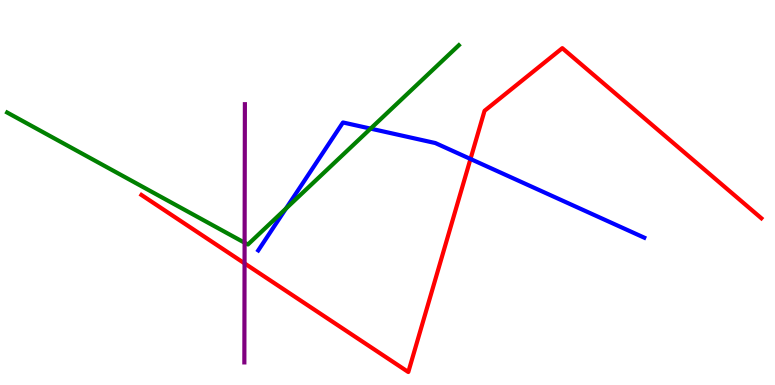[{'lines': ['blue', 'red'], 'intersections': [{'x': 6.07, 'y': 5.87}]}, {'lines': ['green', 'red'], 'intersections': []}, {'lines': ['purple', 'red'], 'intersections': [{'x': 3.16, 'y': 3.16}]}, {'lines': ['blue', 'green'], 'intersections': [{'x': 3.69, 'y': 4.58}, {'x': 4.78, 'y': 6.66}]}, {'lines': ['blue', 'purple'], 'intersections': []}, {'lines': ['green', 'purple'], 'intersections': [{'x': 3.16, 'y': 3.7}]}]